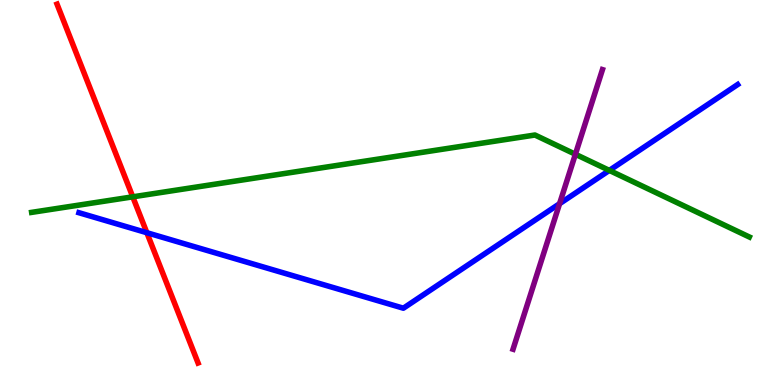[{'lines': ['blue', 'red'], 'intersections': [{'x': 1.9, 'y': 3.96}]}, {'lines': ['green', 'red'], 'intersections': [{'x': 1.71, 'y': 4.89}]}, {'lines': ['purple', 'red'], 'intersections': []}, {'lines': ['blue', 'green'], 'intersections': [{'x': 7.86, 'y': 5.57}]}, {'lines': ['blue', 'purple'], 'intersections': [{'x': 7.22, 'y': 4.71}]}, {'lines': ['green', 'purple'], 'intersections': [{'x': 7.42, 'y': 5.99}]}]